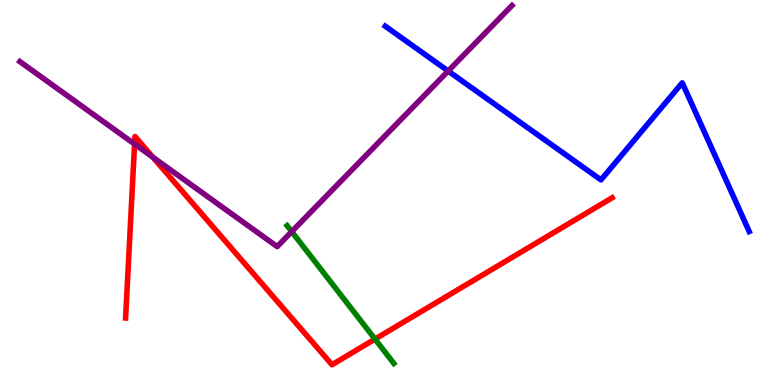[{'lines': ['blue', 'red'], 'intersections': []}, {'lines': ['green', 'red'], 'intersections': [{'x': 4.84, 'y': 1.19}]}, {'lines': ['purple', 'red'], 'intersections': [{'x': 1.74, 'y': 6.26}, {'x': 1.97, 'y': 5.92}]}, {'lines': ['blue', 'green'], 'intersections': []}, {'lines': ['blue', 'purple'], 'intersections': [{'x': 5.78, 'y': 8.16}]}, {'lines': ['green', 'purple'], 'intersections': [{'x': 3.76, 'y': 3.98}]}]